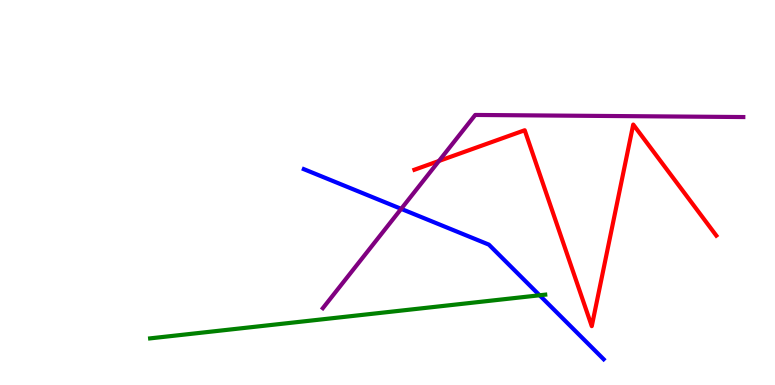[{'lines': ['blue', 'red'], 'intersections': []}, {'lines': ['green', 'red'], 'intersections': []}, {'lines': ['purple', 'red'], 'intersections': [{'x': 5.66, 'y': 5.82}]}, {'lines': ['blue', 'green'], 'intersections': [{'x': 6.96, 'y': 2.33}]}, {'lines': ['blue', 'purple'], 'intersections': [{'x': 5.18, 'y': 4.58}]}, {'lines': ['green', 'purple'], 'intersections': []}]